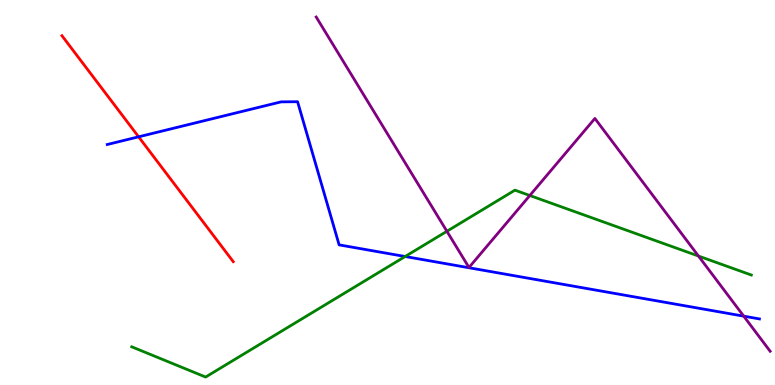[{'lines': ['blue', 'red'], 'intersections': [{'x': 1.79, 'y': 6.45}]}, {'lines': ['green', 'red'], 'intersections': []}, {'lines': ['purple', 'red'], 'intersections': []}, {'lines': ['blue', 'green'], 'intersections': [{'x': 5.23, 'y': 3.34}]}, {'lines': ['blue', 'purple'], 'intersections': [{'x': 9.6, 'y': 1.79}]}, {'lines': ['green', 'purple'], 'intersections': [{'x': 5.77, 'y': 3.99}, {'x': 6.84, 'y': 4.92}, {'x': 9.01, 'y': 3.35}]}]